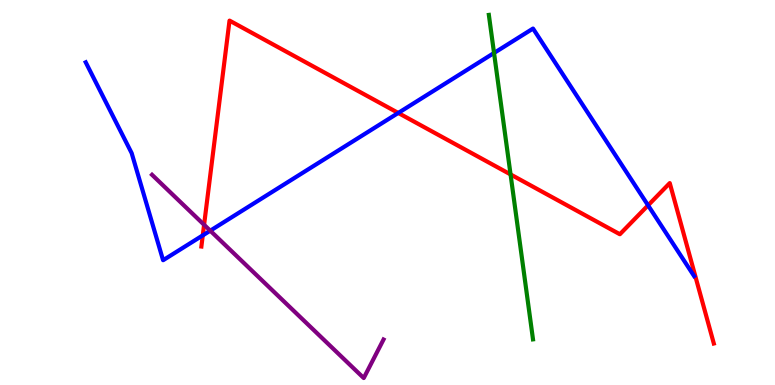[{'lines': ['blue', 'red'], 'intersections': [{'x': 2.62, 'y': 3.89}, {'x': 5.14, 'y': 7.07}, {'x': 8.36, 'y': 4.67}]}, {'lines': ['green', 'red'], 'intersections': [{'x': 6.59, 'y': 5.47}]}, {'lines': ['purple', 'red'], 'intersections': [{'x': 2.63, 'y': 4.16}]}, {'lines': ['blue', 'green'], 'intersections': [{'x': 6.37, 'y': 8.62}]}, {'lines': ['blue', 'purple'], 'intersections': [{'x': 2.71, 'y': 4.01}]}, {'lines': ['green', 'purple'], 'intersections': []}]